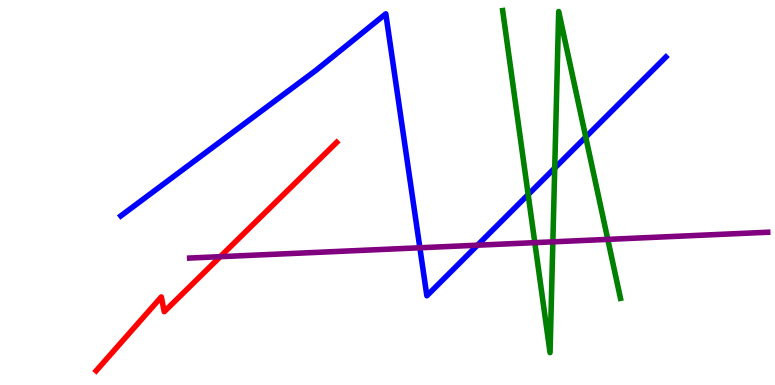[{'lines': ['blue', 'red'], 'intersections': []}, {'lines': ['green', 'red'], 'intersections': []}, {'lines': ['purple', 'red'], 'intersections': [{'x': 2.84, 'y': 3.33}]}, {'lines': ['blue', 'green'], 'intersections': [{'x': 6.81, 'y': 4.95}, {'x': 7.16, 'y': 5.64}, {'x': 7.56, 'y': 6.44}]}, {'lines': ['blue', 'purple'], 'intersections': [{'x': 5.42, 'y': 3.56}, {'x': 6.16, 'y': 3.63}]}, {'lines': ['green', 'purple'], 'intersections': [{'x': 6.9, 'y': 3.7}, {'x': 7.13, 'y': 3.72}, {'x': 7.84, 'y': 3.78}]}]